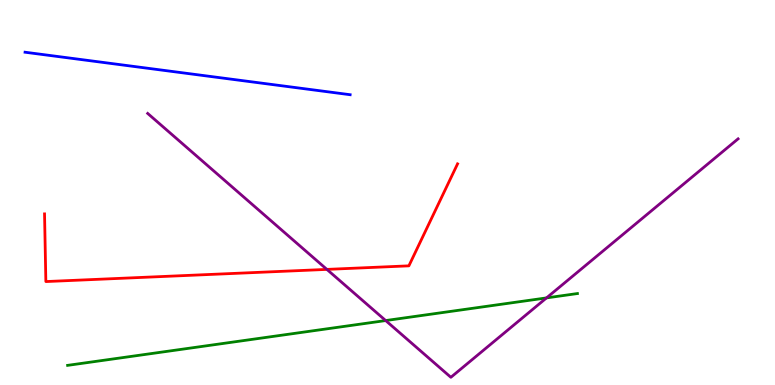[{'lines': ['blue', 'red'], 'intersections': []}, {'lines': ['green', 'red'], 'intersections': []}, {'lines': ['purple', 'red'], 'intersections': [{'x': 4.22, 'y': 3.0}]}, {'lines': ['blue', 'green'], 'intersections': []}, {'lines': ['blue', 'purple'], 'intersections': []}, {'lines': ['green', 'purple'], 'intersections': [{'x': 4.98, 'y': 1.67}, {'x': 7.05, 'y': 2.26}]}]